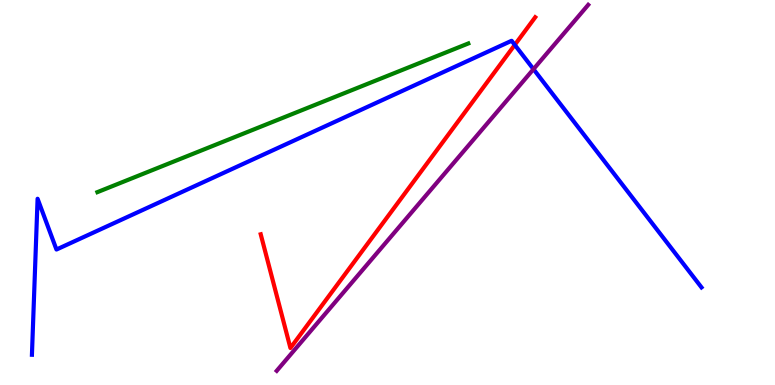[{'lines': ['blue', 'red'], 'intersections': [{'x': 6.64, 'y': 8.83}]}, {'lines': ['green', 'red'], 'intersections': []}, {'lines': ['purple', 'red'], 'intersections': []}, {'lines': ['blue', 'green'], 'intersections': []}, {'lines': ['blue', 'purple'], 'intersections': [{'x': 6.88, 'y': 8.2}]}, {'lines': ['green', 'purple'], 'intersections': []}]